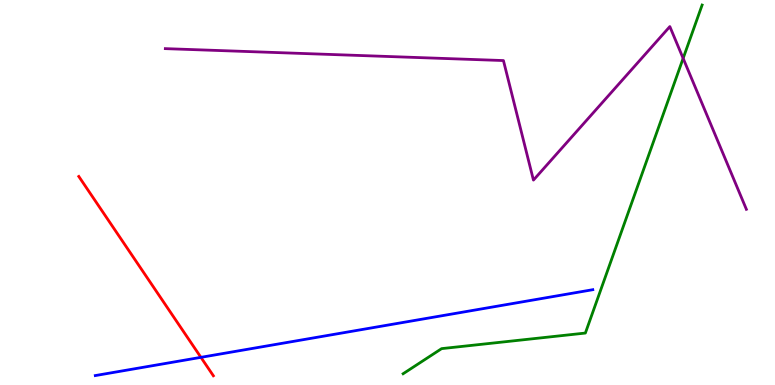[{'lines': ['blue', 'red'], 'intersections': [{'x': 2.59, 'y': 0.718}]}, {'lines': ['green', 'red'], 'intersections': []}, {'lines': ['purple', 'red'], 'intersections': []}, {'lines': ['blue', 'green'], 'intersections': []}, {'lines': ['blue', 'purple'], 'intersections': []}, {'lines': ['green', 'purple'], 'intersections': [{'x': 8.81, 'y': 8.48}]}]